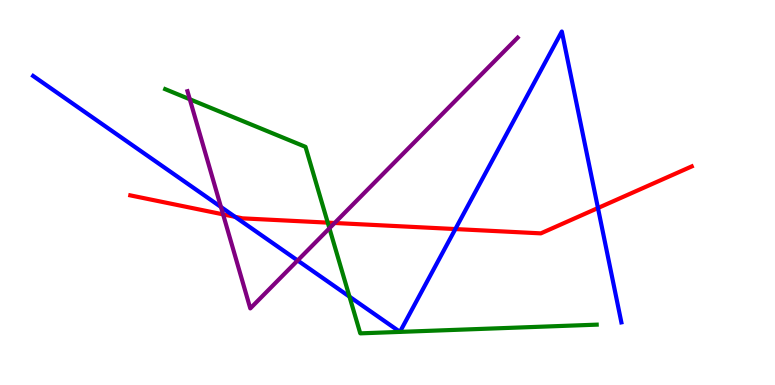[{'lines': ['blue', 'red'], 'intersections': [{'x': 3.03, 'y': 4.37}, {'x': 5.88, 'y': 4.05}, {'x': 7.72, 'y': 4.6}]}, {'lines': ['green', 'red'], 'intersections': [{'x': 4.23, 'y': 4.22}]}, {'lines': ['purple', 'red'], 'intersections': [{'x': 2.88, 'y': 4.43}, {'x': 4.32, 'y': 4.21}]}, {'lines': ['blue', 'green'], 'intersections': [{'x': 4.51, 'y': 2.29}]}, {'lines': ['blue', 'purple'], 'intersections': [{'x': 2.85, 'y': 4.62}, {'x': 3.84, 'y': 3.23}]}, {'lines': ['green', 'purple'], 'intersections': [{'x': 2.45, 'y': 7.42}, {'x': 4.25, 'y': 4.07}]}]